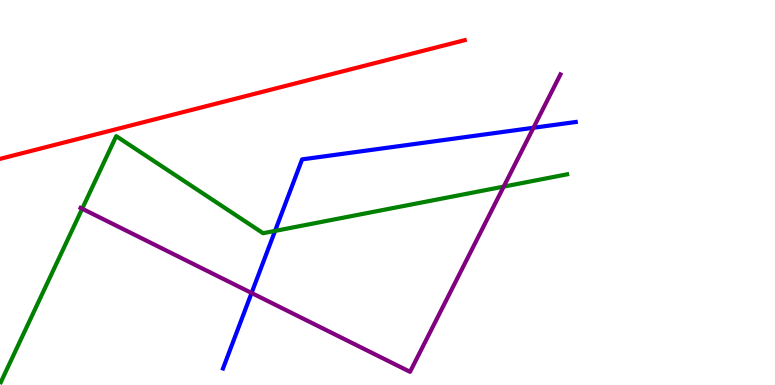[{'lines': ['blue', 'red'], 'intersections': []}, {'lines': ['green', 'red'], 'intersections': []}, {'lines': ['purple', 'red'], 'intersections': []}, {'lines': ['blue', 'green'], 'intersections': [{'x': 3.55, 'y': 4.0}]}, {'lines': ['blue', 'purple'], 'intersections': [{'x': 3.25, 'y': 2.39}, {'x': 6.88, 'y': 6.68}]}, {'lines': ['green', 'purple'], 'intersections': [{'x': 1.06, 'y': 4.58}, {'x': 6.5, 'y': 5.15}]}]